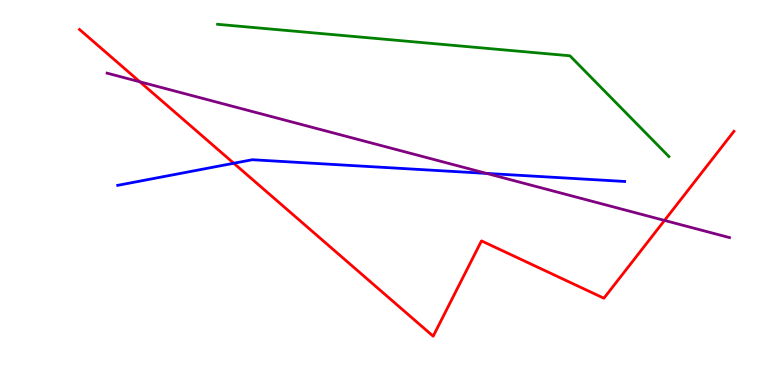[{'lines': ['blue', 'red'], 'intersections': [{'x': 3.02, 'y': 5.76}]}, {'lines': ['green', 'red'], 'intersections': []}, {'lines': ['purple', 'red'], 'intersections': [{'x': 1.8, 'y': 7.88}, {'x': 8.57, 'y': 4.27}]}, {'lines': ['blue', 'green'], 'intersections': []}, {'lines': ['blue', 'purple'], 'intersections': [{'x': 6.28, 'y': 5.5}]}, {'lines': ['green', 'purple'], 'intersections': []}]